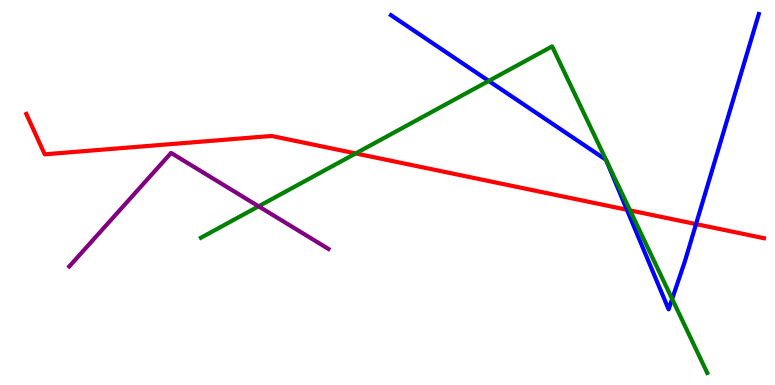[{'lines': ['blue', 'red'], 'intersections': [{'x': 8.09, 'y': 4.55}, {'x': 8.98, 'y': 4.18}]}, {'lines': ['green', 'red'], 'intersections': [{'x': 4.59, 'y': 6.01}, {'x': 8.13, 'y': 4.53}]}, {'lines': ['purple', 'red'], 'intersections': []}, {'lines': ['blue', 'green'], 'intersections': [{'x': 6.31, 'y': 7.9}, {'x': 8.67, 'y': 2.23}]}, {'lines': ['blue', 'purple'], 'intersections': []}, {'lines': ['green', 'purple'], 'intersections': [{'x': 3.34, 'y': 4.64}]}]